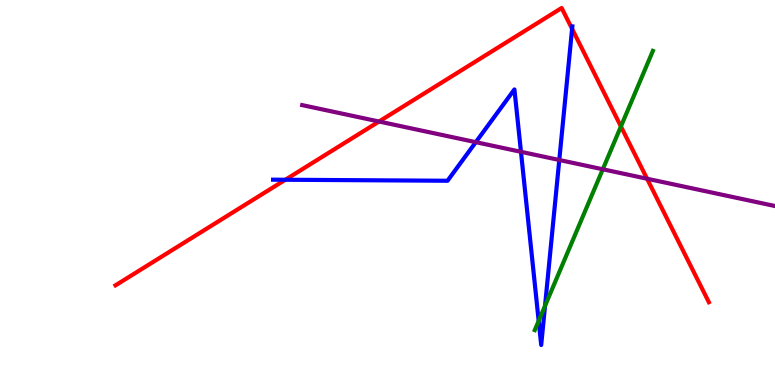[{'lines': ['blue', 'red'], 'intersections': [{'x': 3.68, 'y': 5.33}, {'x': 7.38, 'y': 9.25}]}, {'lines': ['green', 'red'], 'intersections': [{'x': 8.01, 'y': 6.72}]}, {'lines': ['purple', 'red'], 'intersections': [{'x': 4.89, 'y': 6.84}, {'x': 8.35, 'y': 5.36}]}, {'lines': ['blue', 'green'], 'intersections': [{'x': 6.95, 'y': 1.67}, {'x': 7.03, 'y': 2.06}]}, {'lines': ['blue', 'purple'], 'intersections': [{'x': 6.14, 'y': 6.31}, {'x': 6.72, 'y': 6.06}, {'x': 7.22, 'y': 5.84}]}, {'lines': ['green', 'purple'], 'intersections': [{'x': 7.78, 'y': 5.6}]}]